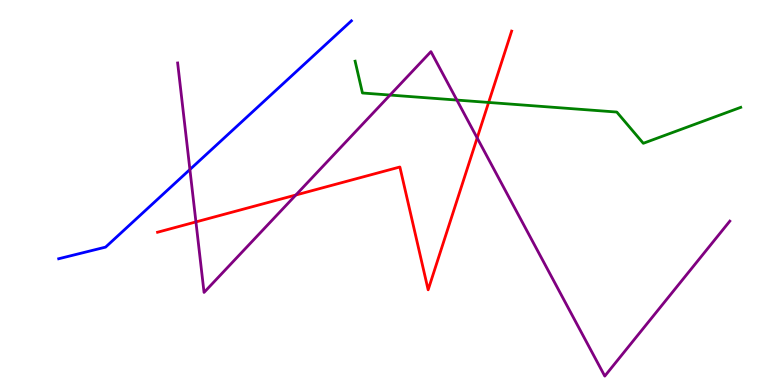[{'lines': ['blue', 'red'], 'intersections': []}, {'lines': ['green', 'red'], 'intersections': [{'x': 6.3, 'y': 7.34}]}, {'lines': ['purple', 'red'], 'intersections': [{'x': 2.53, 'y': 4.24}, {'x': 3.82, 'y': 4.93}, {'x': 6.16, 'y': 6.42}]}, {'lines': ['blue', 'green'], 'intersections': []}, {'lines': ['blue', 'purple'], 'intersections': [{'x': 2.45, 'y': 5.6}]}, {'lines': ['green', 'purple'], 'intersections': [{'x': 5.03, 'y': 7.53}, {'x': 5.9, 'y': 7.4}]}]